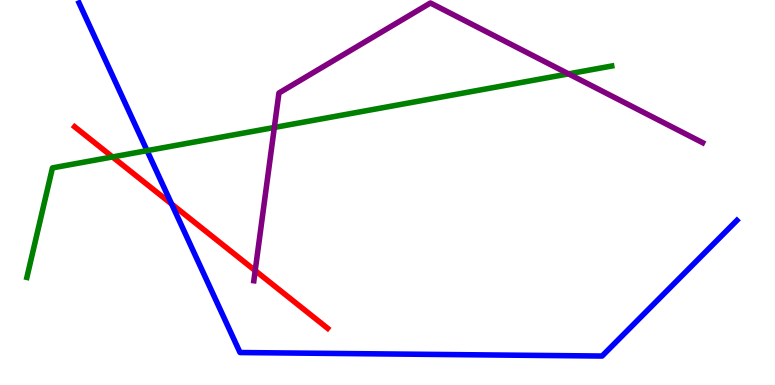[{'lines': ['blue', 'red'], 'intersections': [{'x': 2.21, 'y': 4.7}]}, {'lines': ['green', 'red'], 'intersections': [{'x': 1.45, 'y': 5.92}]}, {'lines': ['purple', 'red'], 'intersections': [{'x': 3.29, 'y': 2.97}]}, {'lines': ['blue', 'green'], 'intersections': [{'x': 1.9, 'y': 6.09}]}, {'lines': ['blue', 'purple'], 'intersections': []}, {'lines': ['green', 'purple'], 'intersections': [{'x': 3.54, 'y': 6.69}, {'x': 7.34, 'y': 8.08}]}]